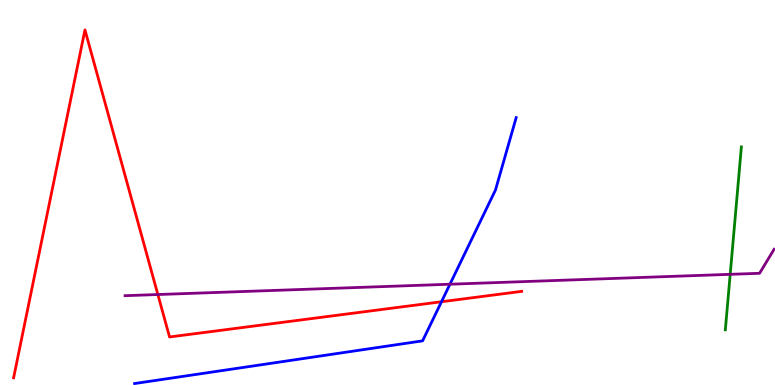[{'lines': ['blue', 'red'], 'intersections': [{'x': 5.7, 'y': 2.16}]}, {'lines': ['green', 'red'], 'intersections': []}, {'lines': ['purple', 'red'], 'intersections': [{'x': 2.04, 'y': 2.35}]}, {'lines': ['blue', 'green'], 'intersections': []}, {'lines': ['blue', 'purple'], 'intersections': [{'x': 5.81, 'y': 2.62}]}, {'lines': ['green', 'purple'], 'intersections': [{'x': 9.42, 'y': 2.87}]}]